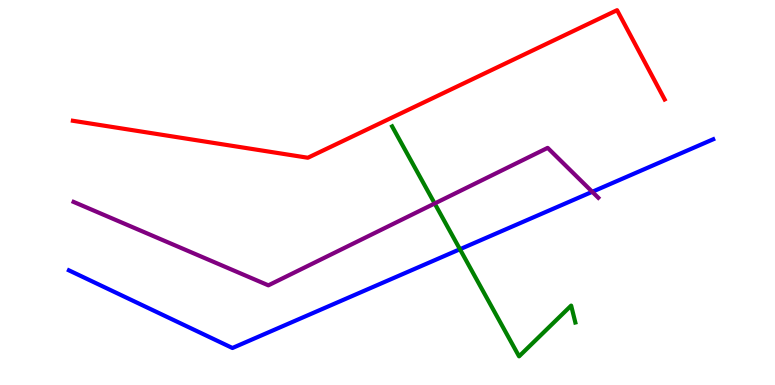[{'lines': ['blue', 'red'], 'intersections': []}, {'lines': ['green', 'red'], 'intersections': []}, {'lines': ['purple', 'red'], 'intersections': []}, {'lines': ['blue', 'green'], 'intersections': [{'x': 5.93, 'y': 3.53}]}, {'lines': ['blue', 'purple'], 'intersections': [{'x': 7.64, 'y': 5.02}]}, {'lines': ['green', 'purple'], 'intersections': [{'x': 5.61, 'y': 4.71}]}]